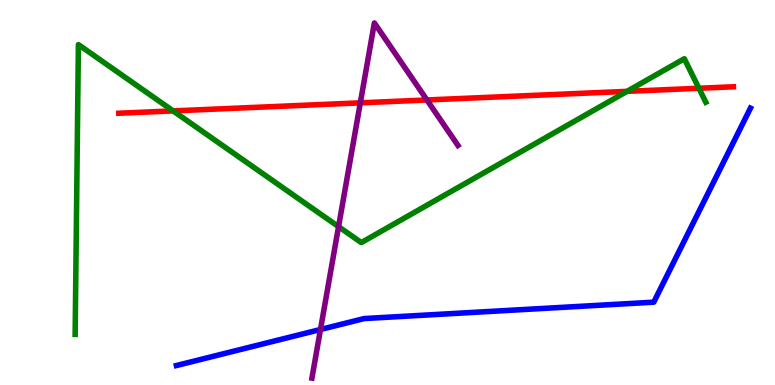[{'lines': ['blue', 'red'], 'intersections': []}, {'lines': ['green', 'red'], 'intersections': [{'x': 2.23, 'y': 7.12}, {'x': 8.09, 'y': 7.63}, {'x': 9.02, 'y': 7.71}]}, {'lines': ['purple', 'red'], 'intersections': [{'x': 4.65, 'y': 7.33}, {'x': 5.51, 'y': 7.4}]}, {'lines': ['blue', 'green'], 'intersections': []}, {'lines': ['blue', 'purple'], 'intersections': [{'x': 4.14, 'y': 1.44}]}, {'lines': ['green', 'purple'], 'intersections': [{'x': 4.37, 'y': 4.11}]}]